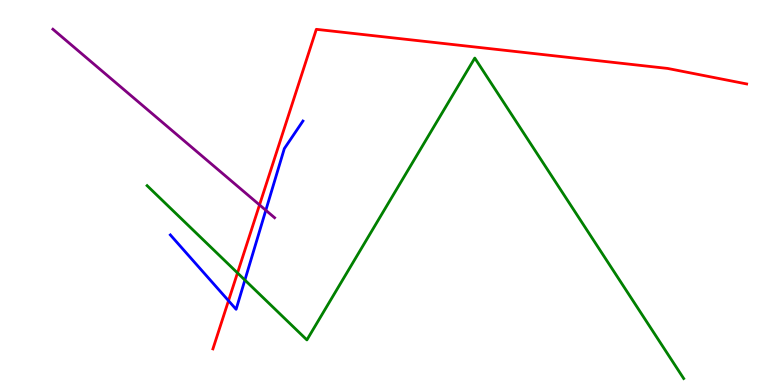[{'lines': ['blue', 'red'], 'intersections': [{'x': 2.95, 'y': 2.19}]}, {'lines': ['green', 'red'], 'intersections': [{'x': 3.06, 'y': 2.91}]}, {'lines': ['purple', 'red'], 'intersections': [{'x': 3.35, 'y': 4.68}]}, {'lines': ['blue', 'green'], 'intersections': [{'x': 3.16, 'y': 2.73}]}, {'lines': ['blue', 'purple'], 'intersections': [{'x': 3.43, 'y': 4.54}]}, {'lines': ['green', 'purple'], 'intersections': []}]